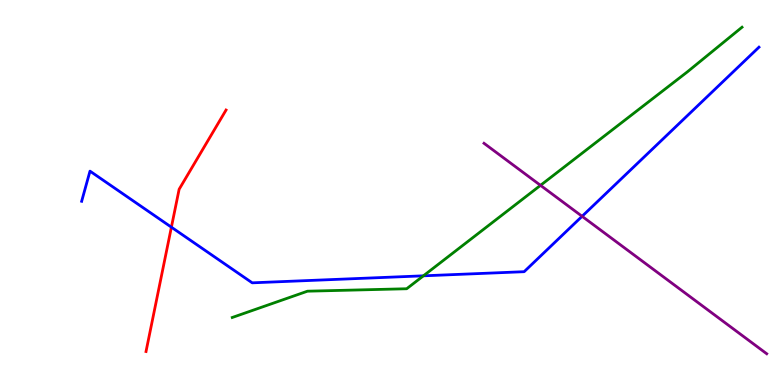[{'lines': ['blue', 'red'], 'intersections': [{'x': 2.21, 'y': 4.1}]}, {'lines': ['green', 'red'], 'intersections': []}, {'lines': ['purple', 'red'], 'intersections': []}, {'lines': ['blue', 'green'], 'intersections': [{'x': 5.46, 'y': 2.84}]}, {'lines': ['blue', 'purple'], 'intersections': [{'x': 7.51, 'y': 4.38}]}, {'lines': ['green', 'purple'], 'intersections': [{'x': 6.97, 'y': 5.19}]}]